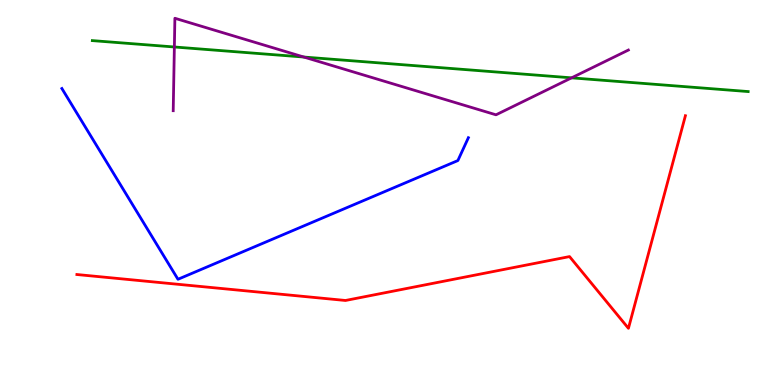[{'lines': ['blue', 'red'], 'intersections': []}, {'lines': ['green', 'red'], 'intersections': []}, {'lines': ['purple', 'red'], 'intersections': []}, {'lines': ['blue', 'green'], 'intersections': []}, {'lines': ['blue', 'purple'], 'intersections': []}, {'lines': ['green', 'purple'], 'intersections': [{'x': 2.25, 'y': 8.78}, {'x': 3.92, 'y': 8.52}, {'x': 7.38, 'y': 7.98}]}]